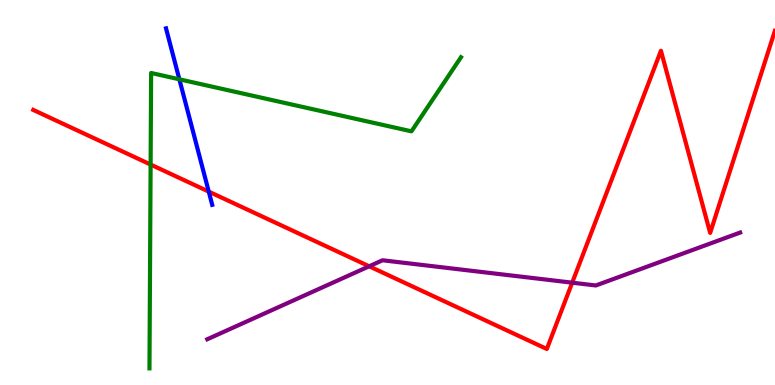[{'lines': ['blue', 'red'], 'intersections': [{'x': 2.69, 'y': 5.02}]}, {'lines': ['green', 'red'], 'intersections': [{'x': 1.94, 'y': 5.73}]}, {'lines': ['purple', 'red'], 'intersections': [{'x': 4.76, 'y': 3.08}, {'x': 7.38, 'y': 2.66}]}, {'lines': ['blue', 'green'], 'intersections': [{'x': 2.31, 'y': 7.94}]}, {'lines': ['blue', 'purple'], 'intersections': []}, {'lines': ['green', 'purple'], 'intersections': []}]